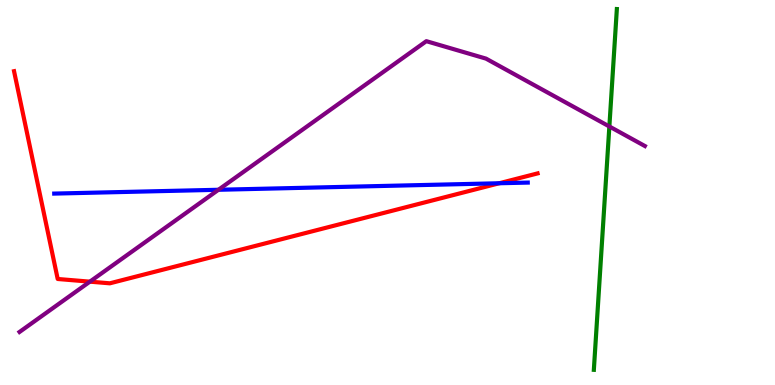[{'lines': ['blue', 'red'], 'intersections': [{'x': 6.44, 'y': 5.24}]}, {'lines': ['green', 'red'], 'intersections': []}, {'lines': ['purple', 'red'], 'intersections': [{'x': 1.16, 'y': 2.68}]}, {'lines': ['blue', 'green'], 'intersections': []}, {'lines': ['blue', 'purple'], 'intersections': [{'x': 2.82, 'y': 5.07}]}, {'lines': ['green', 'purple'], 'intersections': [{'x': 7.86, 'y': 6.71}]}]